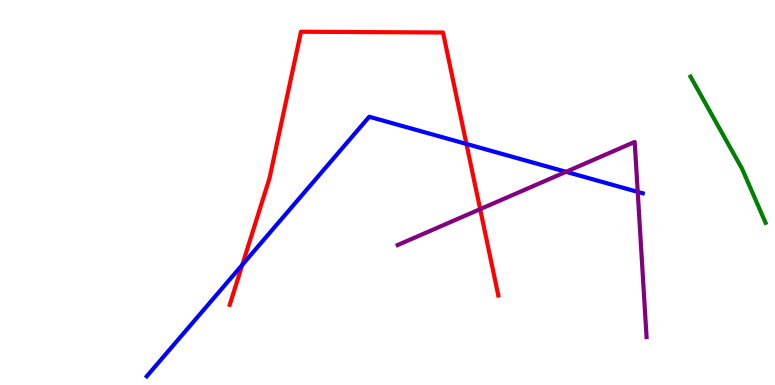[{'lines': ['blue', 'red'], 'intersections': [{'x': 3.13, 'y': 3.12}, {'x': 6.02, 'y': 6.26}]}, {'lines': ['green', 'red'], 'intersections': []}, {'lines': ['purple', 'red'], 'intersections': [{'x': 6.2, 'y': 4.57}]}, {'lines': ['blue', 'green'], 'intersections': []}, {'lines': ['blue', 'purple'], 'intersections': [{'x': 7.3, 'y': 5.54}, {'x': 8.23, 'y': 5.02}]}, {'lines': ['green', 'purple'], 'intersections': []}]